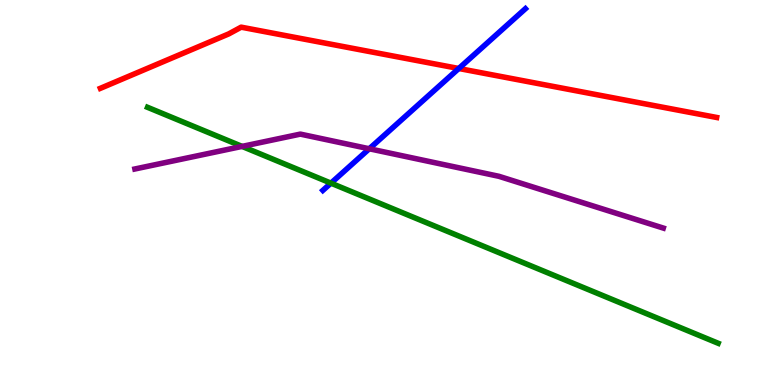[{'lines': ['blue', 'red'], 'intersections': [{'x': 5.92, 'y': 8.22}]}, {'lines': ['green', 'red'], 'intersections': []}, {'lines': ['purple', 'red'], 'intersections': []}, {'lines': ['blue', 'green'], 'intersections': [{'x': 4.27, 'y': 5.24}]}, {'lines': ['blue', 'purple'], 'intersections': [{'x': 4.76, 'y': 6.14}]}, {'lines': ['green', 'purple'], 'intersections': [{'x': 3.12, 'y': 6.2}]}]